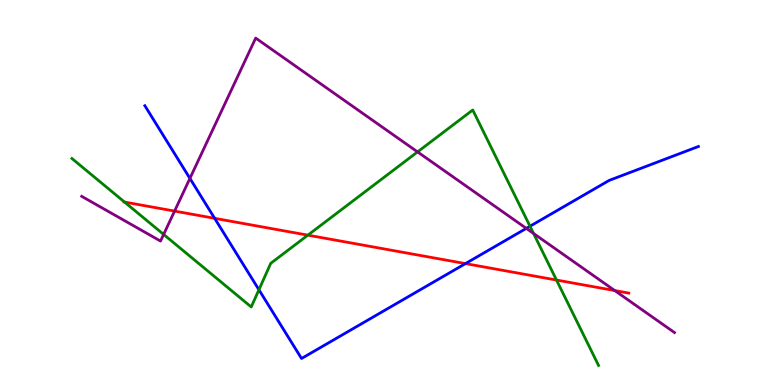[{'lines': ['blue', 'red'], 'intersections': [{'x': 2.77, 'y': 4.33}, {'x': 6.01, 'y': 3.15}]}, {'lines': ['green', 'red'], 'intersections': [{'x': 1.61, 'y': 4.75}, {'x': 3.97, 'y': 3.89}, {'x': 7.18, 'y': 2.73}]}, {'lines': ['purple', 'red'], 'intersections': [{'x': 2.25, 'y': 4.52}, {'x': 7.93, 'y': 2.45}]}, {'lines': ['blue', 'green'], 'intersections': [{'x': 3.34, 'y': 2.47}, {'x': 6.84, 'y': 4.12}]}, {'lines': ['blue', 'purple'], 'intersections': [{'x': 2.45, 'y': 5.37}, {'x': 6.79, 'y': 4.07}]}, {'lines': ['green', 'purple'], 'intersections': [{'x': 2.11, 'y': 3.91}, {'x': 5.39, 'y': 6.05}, {'x': 6.88, 'y': 3.94}]}]